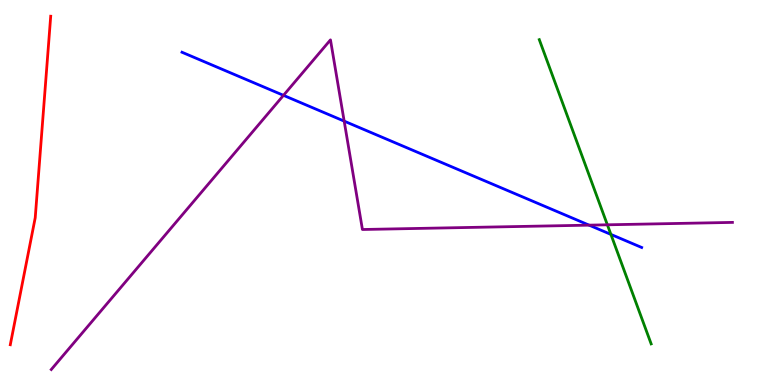[{'lines': ['blue', 'red'], 'intersections': []}, {'lines': ['green', 'red'], 'intersections': []}, {'lines': ['purple', 'red'], 'intersections': []}, {'lines': ['blue', 'green'], 'intersections': [{'x': 7.88, 'y': 3.91}]}, {'lines': ['blue', 'purple'], 'intersections': [{'x': 3.66, 'y': 7.52}, {'x': 4.44, 'y': 6.85}, {'x': 7.6, 'y': 4.15}]}, {'lines': ['green', 'purple'], 'intersections': [{'x': 7.84, 'y': 4.16}]}]